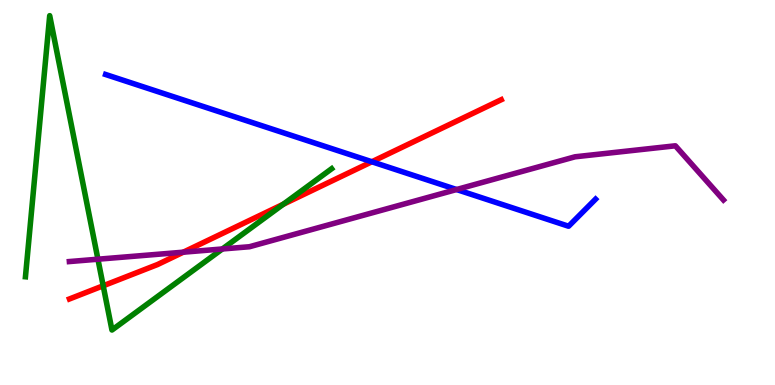[{'lines': ['blue', 'red'], 'intersections': [{'x': 4.8, 'y': 5.8}]}, {'lines': ['green', 'red'], 'intersections': [{'x': 1.33, 'y': 2.58}, {'x': 3.66, 'y': 4.7}]}, {'lines': ['purple', 'red'], 'intersections': [{'x': 2.37, 'y': 3.45}]}, {'lines': ['blue', 'green'], 'intersections': []}, {'lines': ['blue', 'purple'], 'intersections': [{'x': 5.89, 'y': 5.08}]}, {'lines': ['green', 'purple'], 'intersections': [{'x': 1.26, 'y': 3.27}, {'x': 2.87, 'y': 3.53}]}]